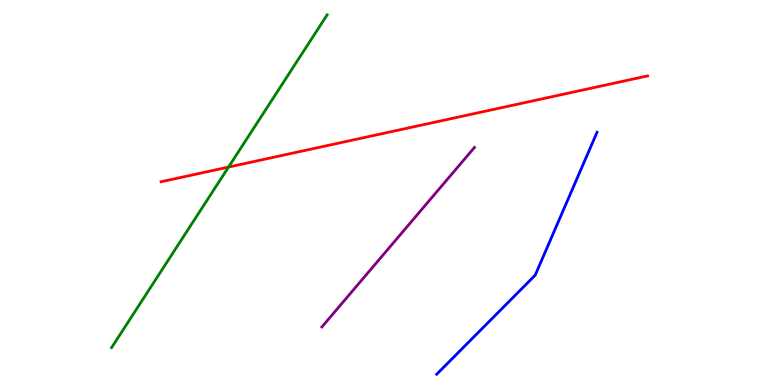[{'lines': ['blue', 'red'], 'intersections': []}, {'lines': ['green', 'red'], 'intersections': [{'x': 2.95, 'y': 5.66}]}, {'lines': ['purple', 'red'], 'intersections': []}, {'lines': ['blue', 'green'], 'intersections': []}, {'lines': ['blue', 'purple'], 'intersections': []}, {'lines': ['green', 'purple'], 'intersections': []}]